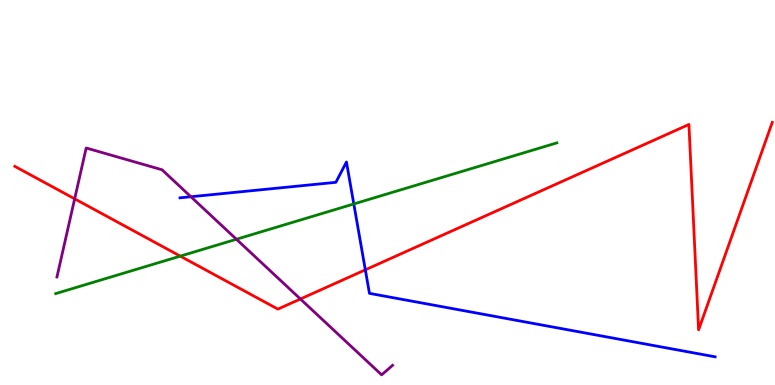[{'lines': ['blue', 'red'], 'intersections': [{'x': 4.71, 'y': 2.99}]}, {'lines': ['green', 'red'], 'intersections': [{'x': 2.33, 'y': 3.35}]}, {'lines': ['purple', 'red'], 'intersections': [{'x': 0.963, 'y': 4.84}, {'x': 3.88, 'y': 2.23}]}, {'lines': ['blue', 'green'], 'intersections': [{'x': 4.57, 'y': 4.7}]}, {'lines': ['blue', 'purple'], 'intersections': [{'x': 2.46, 'y': 4.89}]}, {'lines': ['green', 'purple'], 'intersections': [{'x': 3.05, 'y': 3.79}]}]